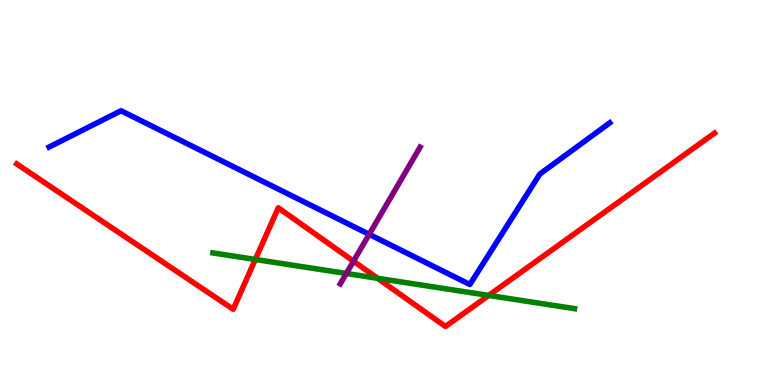[{'lines': ['blue', 'red'], 'intersections': []}, {'lines': ['green', 'red'], 'intersections': [{'x': 3.29, 'y': 3.26}, {'x': 4.87, 'y': 2.77}, {'x': 6.31, 'y': 2.33}]}, {'lines': ['purple', 'red'], 'intersections': [{'x': 4.56, 'y': 3.22}]}, {'lines': ['blue', 'green'], 'intersections': []}, {'lines': ['blue', 'purple'], 'intersections': [{'x': 4.76, 'y': 3.91}]}, {'lines': ['green', 'purple'], 'intersections': [{'x': 4.47, 'y': 2.9}]}]